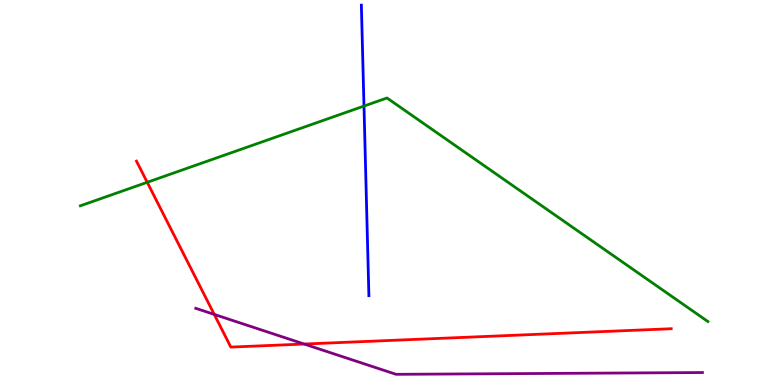[{'lines': ['blue', 'red'], 'intersections': []}, {'lines': ['green', 'red'], 'intersections': [{'x': 1.9, 'y': 5.27}]}, {'lines': ['purple', 'red'], 'intersections': [{'x': 2.76, 'y': 1.83}, {'x': 3.92, 'y': 1.06}]}, {'lines': ['blue', 'green'], 'intersections': [{'x': 4.7, 'y': 7.24}]}, {'lines': ['blue', 'purple'], 'intersections': []}, {'lines': ['green', 'purple'], 'intersections': []}]